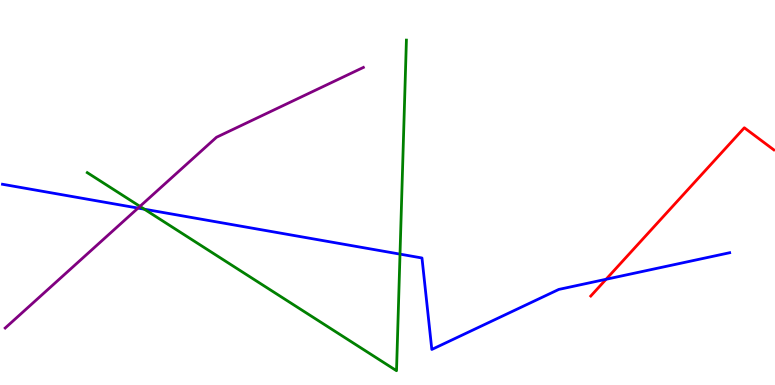[{'lines': ['blue', 'red'], 'intersections': [{'x': 7.82, 'y': 2.75}]}, {'lines': ['green', 'red'], 'intersections': []}, {'lines': ['purple', 'red'], 'intersections': []}, {'lines': ['blue', 'green'], 'intersections': [{'x': 1.86, 'y': 4.57}, {'x': 5.16, 'y': 3.4}]}, {'lines': ['blue', 'purple'], 'intersections': [{'x': 1.78, 'y': 4.6}]}, {'lines': ['green', 'purple'], 'intersections': [{'x': 1.81, 'y': 4.64}]}]